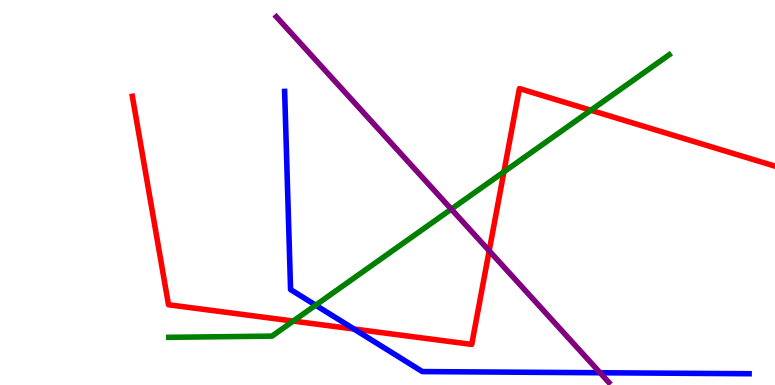[{'lines': ['blue', 'red'], 'intersections': [{'x': 4.57, 'y': 1.45}]}, {'lines': ['green', 'red'], 'intersections': [{'x': 3.78, 'y': 1.66}, {'x': 6.5, 'y': 5.54}, {'x': 7.62, 'y': 7.14}]}, {'lines': ['purple', 'red'], 'intersections': [{'x': 6.31, 'y': 3.49}]}, {'lines': ['blue', 'green'], 'intersections': [{'x': 4.07, 'y': 2.07}]}, {'lines': ['blue', 'purple'], 'intersections': [{'x': 7.74, 'y': 0.318}]}, {'lines': ['green', 'purple'], 'intersections': [{'x': 5.82, 'y': 4.57}]}]